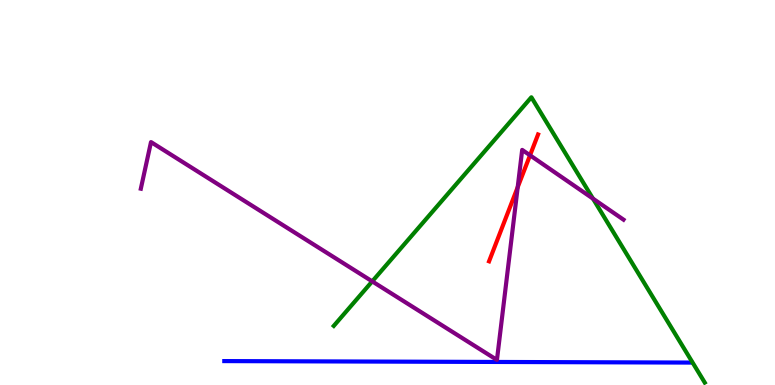[{'lines': ['blue', 'red'], 'intersections': []}, {'lines': ['green', 'red'], 'intersections': []}, {'lines': ['purple', 'red'], 'intersections': [{'x': 6.68, 'y': 5.14}, {'x': 6.84, 'y': 5.97}]}, {'lines': ['blue', 'green'], 'intersections': []}, {'lines': ['blue', 'purple'], 'intersections': []}, {'lines': ['green', 'purple'], 'intersections': [{'x': 4.8, 'y': 2.69}, {'x': 7.65, 'y': 4.84}]}]